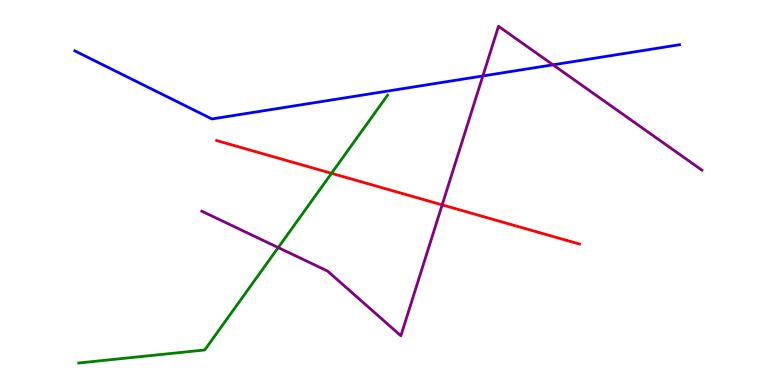[{'lines': ['blue', 'red'], 'intersections': []}, {'lines': ['green', 'red'], 'intersections': [{'x': 4.28, 'y': 5.5}]}, {'lines': ['purple', 'red'], 'intersections': [{'x': 5.71, 'y': 4.68}]}, {'lines': ['blue', 'green'], 'intersections': []}, {'lines': ['blue', 'purple'], 'intersections': [{'x': 6.23, 'y': 8.03}, {'x': 7.14, 'y': 8.32}]}, {'lines': ['green', 'purple'], 'intersections': [{'x': 3.59, 'y': 3.57}]}]